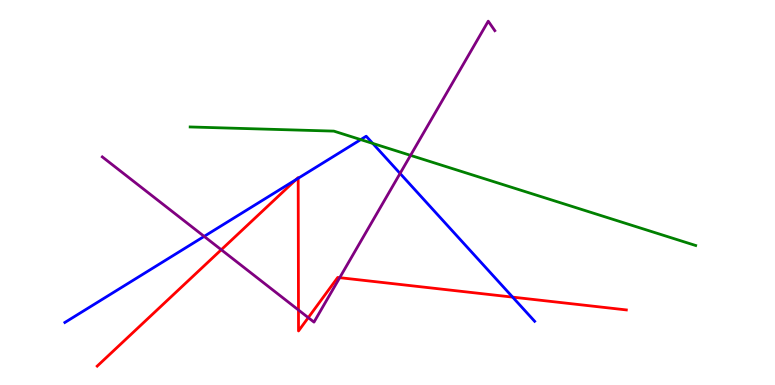[{'lines': ['blue', 'red'], 'intersections': [{'x': 3.82, 'y': 5.34}, {'x': 3.85, 'y': 5.37}, {'x': 6.61, 'y': 2.28}]}, {'lines': ['green', 'red'], 'intersections': []}, {'lines': ['purple', 'red'], 'intersections': [{'x': 2.86, 'y': 3.51}, {'x': 3.85, 'y': 1.95}, {'x': 3.98, 'y': 1.75}, {'x': 4.38, 'y': 2.79}]}, {'lines': ['blue', 'green'], 'intersections': [{'x': 4.65, 'y': 6.37}, {'x': 4.81, 'y': 6.28}]}, {'lines': ['blue', 'purple'], 'intersections': [{'x': 2.63, 'y': 3.86}, {'x': 5.16, 'y': 5.49}]}, {'lines': ['green', 'purple'], 'intersections': [{'x': 5.3, 'y': 5.96}]}]